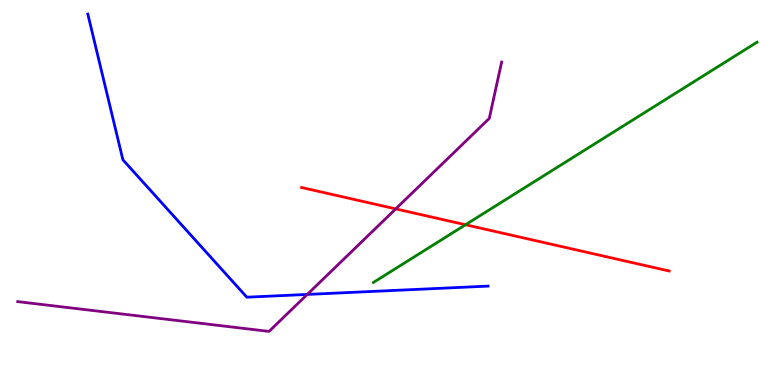[{'lines': ['blue', 'red'], 'intersections': []}, {'lines': ['green', 'red'], 'intersections': [{'x': 6.01, 'y': 4.16}]}, {'lines': ['purple', 'red'], 'intersections': [{'x': 5.11, 'y': 4.57}]}, {'lines': ['blue', 'green'], 'intersections': []}, {'lines': ['blue', 'purple'], 'intersections': [{'x': 3.97, 'y': 2.35}]}, {'lines': ['green', 'purple'], 'intersections': []}]